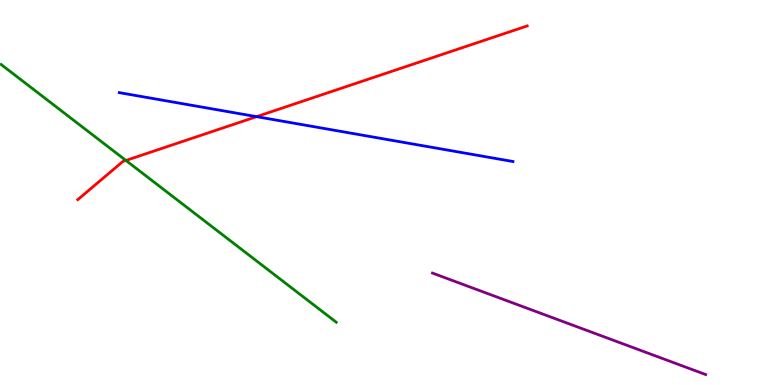[{'lines': ['blue', 'red'], 'intersections': [{'x': 3.31, 'y': 6.97}]}, {'lines': ['green', 'red'], 'intersections': [{'x': 1.62, 'y': 5.83}]}, {'lines': ['purple', 'red'], 'intersections': []}, {'lines': ['blue', 'green'], 'intersections': []}, {'lines': ['blue', 'purple'], 'intersections': []}, {'lines': ['green', 'purple'], 'intersections': []}]